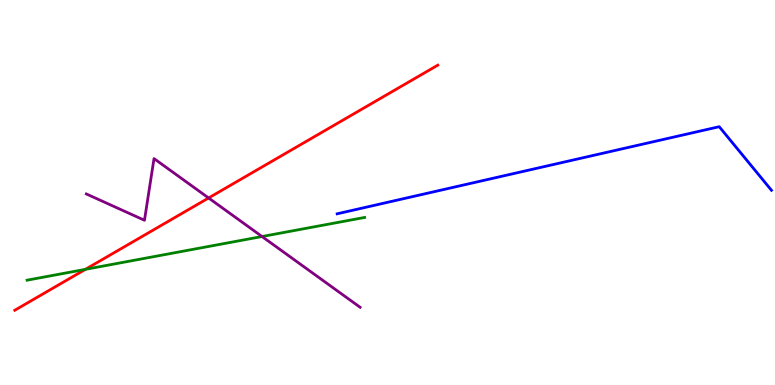[{'lines': ['blue', 'red'], 'intersections': []}, {'lines': ['green', 'red'], 'intersections': [{'x': 1.1, 'y': 3.0}]}, {'lines': ['purple', 'red'], 'intersections': [{'x': 2.69, 'y': 4.86}]}, {'lines': ['blue', 'green'], 'intersections': []}, {'lines': ['blue', 'purple'], 'intersections': []}, {'lines': ['green', 'purple'], 'intersections': [{'x': 3.38, 'y': 3.86}]}]